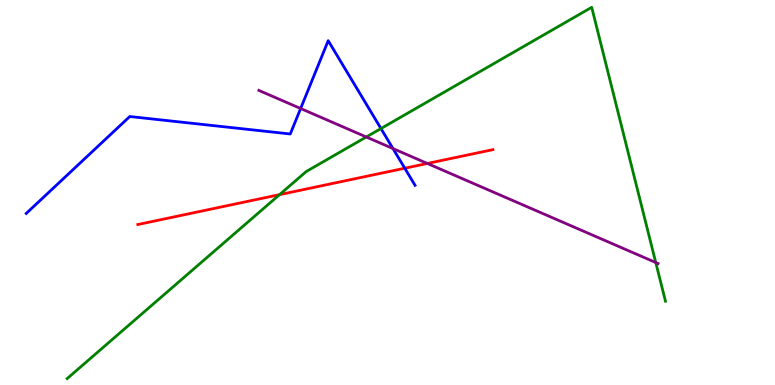[{'lines': ['blue', 'red'], 'intersections': [{'x': 5.22, 'y': 5.63}]}, {'lines': ['green', 'red'], 'intersections': [{'x': 3.61, 'y': 4.94}]}, {'lines': ['purple', 'red'], 'intersections': [{'x': 5.51, 'y': 5.75}]}, {'lines': ['blue', 'green'], 'intersections': [{'x': 4.92, 'y': 6.66}]}, {'lines': ['blue', 'purple'], 'intersections': [{'x': 3.88, 'y': 7.18}, {'x': 5.07, 'y': 6.14}]}, {'lines': ['green', 'purple'], 'intersections': [{'x': 4.73, 'y': 6.44}, {'x': 8.46, 'y': 3.18}]}]